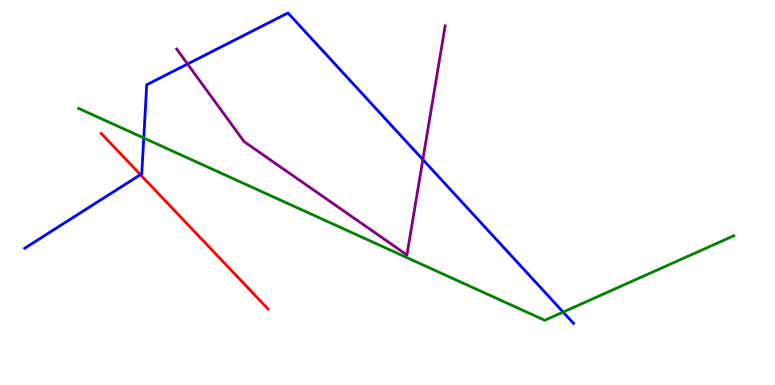[{'lines': ['blue', 'red'], 'intersections': [{'x': 1.81, 'y': 5.46}]}, {'lines': ['green', 'red'], 'intersections': []}, {'lines': ['purple', 'red'], 'intersections': []}, {'lines': ['blue', 'green'], 'intersections': [{'x': 1.85, 'y': 6.42}, {'x': 7.27, 'y': 1.89}]}, {'lines': ['blue', 'purple'], 'intersections': [{'x': 2.42, 'y': 8.34}, {'x': 5.46, 'y': 5.86}]}, {'lines': ['green', 'purple'], 'intersections': []}]